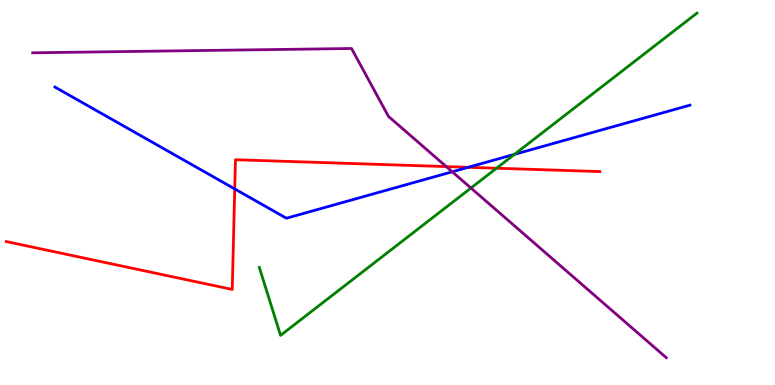[{'lines': ['blue', 'red'], 'intersections': [{'x': 3.03, 'y': 5.09}, {'x': 6.04, 'y': 5.65}]}, {'lines': ['green', 'red'], 'intersections': [{'x': 6.41, 'y': 5.63}]}, {'lines': ['purple', 'red'], 'intersections': [{'x': 5.76, 'y': 5.67}]}, {'lines': ['blue', 'green'], 'intersections': [{'x': 6.64, 'y': 5.99}]}, {'lines': ['blue', 'purple'], 'intersections': [{'x': 5.84, 'y': 5.54}]}, {'lines': ['green', 'purple'], 'intersections': [{'x': 6.08, 'y': 5.12}]}]